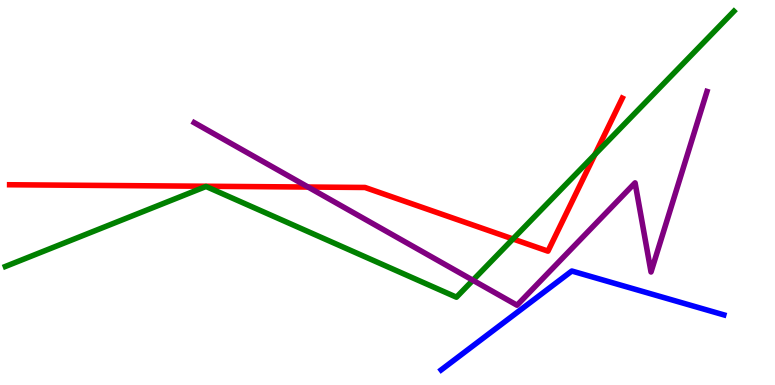[{'lines': ['blue', 'red'], 'intersections': []}, {'lines': ['green', 'red'], 'intersections': [{'x': 6.62, 'y': 3.79}, {'x': 7.68, 'y': 5.99}]}, {'lines': ['purple', 'red'], 'intersections': [{'x': 3.98, 'y': 5.14}]}, {'lines': ['blue', 'green'], 'intersections': []}, {'lines': ['blue', 'purple'], 'intersections': []}, {'lines': ['green', 'purple'], 'intersections': [{'x': 6.1, 'y': 2.72}]}]